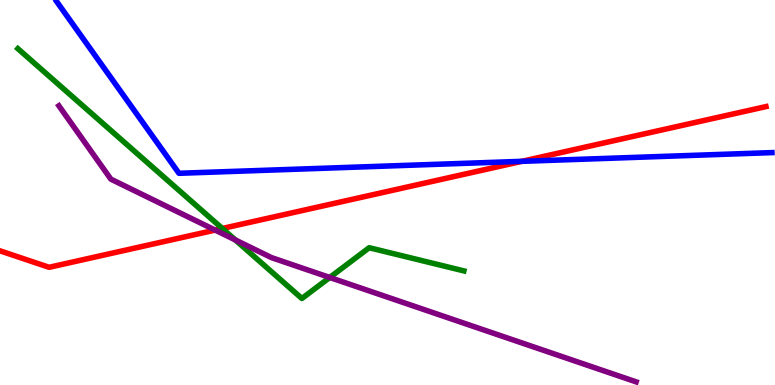[{'lines': ['blue', 'red'], 'intersections': [{'x': 6.73, 'y': 5.81}]}, {'lines': ['green', 'red'], 'intersections': [{'x': 2.87, 'y': 4.07}]}, {'lines': ['purple', 'red'], 'intersections': [{'x': 2.78, 'y': 4.02}]}, {'lines': ['blue', 'green'], 'intersections': []}, {'lines': ['blue', 'purple'], 'intersections': []}, {'lines': ['green', 'purple'], 'intersections': [{'x': 3.04, 'y': 3.77}, {'x': 4.25, 'y': 2.79}]}]